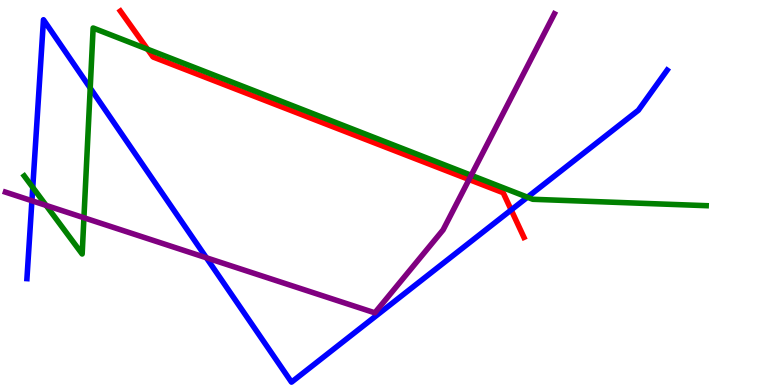[{'lines': ['blue', 'red'], 'intersections': [{'x': 6.6, 'y': 4.55}]}, {'lines': ['green', 'red'], 'intersections': [{'x': 1.9, 'y': 8.72}]}, {'lines': ['purple', 'red'], 'intersections': [{'x': 6.05, 'y': 5.34}]}, {'lines': ['blue', 'green'], 'intersections': [{'x': 0.423, 'y': 5.13}, {'x': 1.16, 'y': 7.71}, {'x': 6.81, 'y': 4.88}]}, {'lines': ['blue', 'purple'], 'intersections': [{'x': 0.412, 'y': 4.79}, {'x': 2.66, 'y': 3.3}]}, {'lines': ['green', 'purple'], 'intersections': [{'x': 0.595, 'y': 4.66}, {'x': 1.08, 'y': 4.34}, {'x': 6.08, 'y': 5.45}]}]